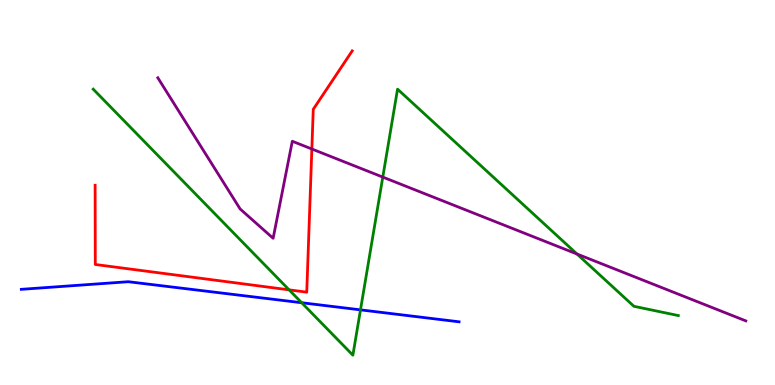[{'lines': ['blue', 'red'], 'intersections': []}, {'lines': ['green', 'red'], 'intersections': [{'x': 3.73, 'y': 2.47}]}, {'lines': ['purple', 'red'], 'intersections': [{'x': 4.02, 'y': 6.13}]}, {'lines': ['blue', 'green'], 'intersections': [{'x': 3.89, 'y': 2.14}, {'x': 4.65, 'y': 1.95}]}, {'lines': ['blue', 'purple'], 'intersections': []}, {'lines': ['green', 'purple'], 'intersections': [{'x': 4.94, 'y': 5.4}, {'x': 7.45, 'y': 3.4}]}]